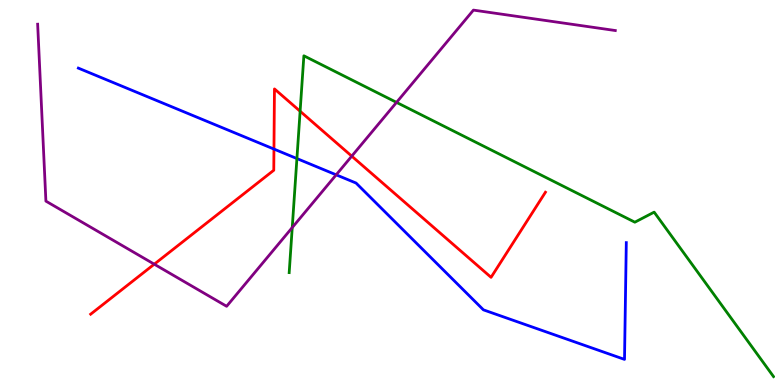[{'lines': ['blue', 'red'], 'intersections': [{'x': 3.53, 'y': 6.13}]}, {'lines': ['green', 'red'], 'intersections': [{'x': 3.87, 'y': 7.11}]}, {'lines': ['purple', 'red'], 'intersections': [{'x': 1.99, 'y': 3.14}, {'x': 4.54, 'y': 5.94}]}, {'lines': ['blue', 'green'], 'intersections': [{'x': 3.83, 'y': 5.88}]}, {'lines': ['blue', 'purple'], 'intersections': [{'x': 4.34, 'y': 5.46}]}, {'lines': ['green', 'purple'], 'intersections': [{'x': 3.77, 'y': 4.09}, {'x': 5.12, 'y': 7.34}]}]